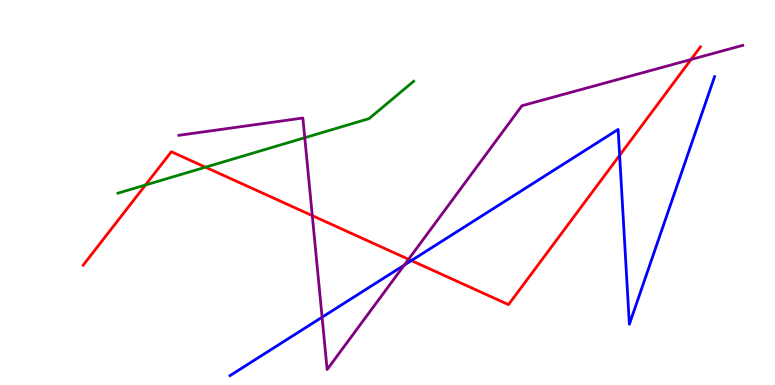[{'lines': ['blue', 'red'], 'intersections': [{'x': 5.31, 'y': 3.23}, {'x': 8.0, 'y': 5.96}]}, {'lines': ['green', 'red'], 'intersections': [{'x': 1.88, 'y': 5.19}, {'x': 2.65, 'y': 5.66}]}, {'lines': ['purple', 'red'], 'intersections': [{'x': 4.03, 'y': 4.4}, {'x': 5.27, 'y': 3.27}, {'x': 8.92, 'y': 8.45}]}, {'lines': ['blue', 'green'], 'intersections': []}, {'lines': ['blue', 'purple'], 'intersections': [{'x': 4.16, 'y': 1.76}, {'x': 5.22, 'y': 3.11}]}, {'lines': ['green', 'purple'], 'intersections': [{'x': 3.93, 'y': 6.42}]}]